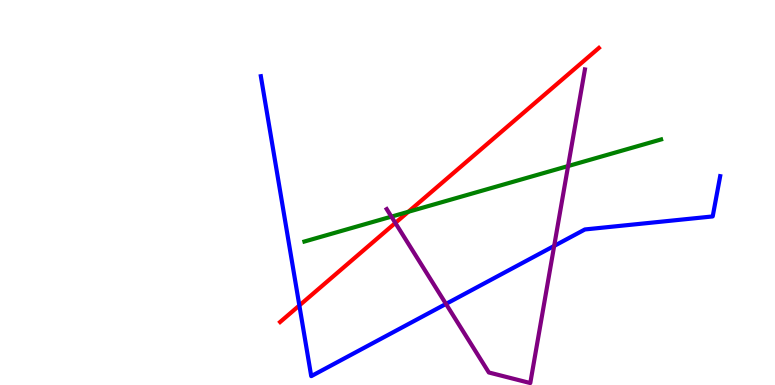[{'lines': ['blue', 'red'], 'intersections': [{'x': 3.86, 'y': 2.07}]}, {'lines': ['green', 'red'], 'intersections': [{'x': 5.27, 'y': 4.5}]}, {'lines': ['purple', 'red'], 'intersections': [{'x': 5.1, 'y': 4.21}]}, {'lines': ['blue', 'green'], 'intersections': []}, {'lines': ['blue', 'purple'], 'intersections': [{'x': 5.75, 'y': 2.11}, {'x': 7.15, 'y': 3.61}]}, {'lines': ['green', 'purple'], 'intersections': [{'x': 5.05, 'y': 4.37}, {'x': 7.33, 'y': 5.69}]}]